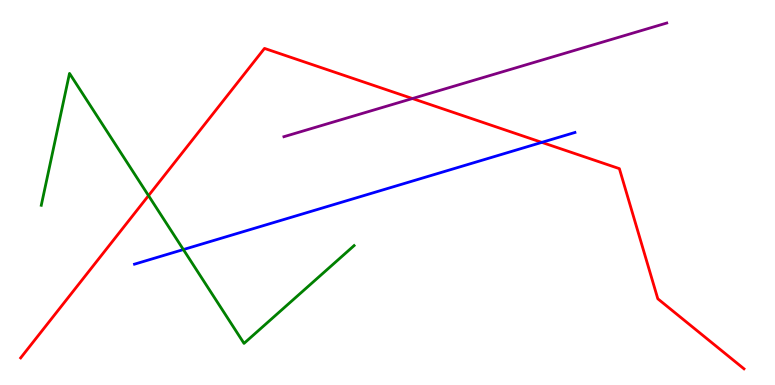[{'lines': ['blue', 'red'], 'intersections': [{'x': 6.99, 'y': 6.3}]}, {'lines': ['green', 'red'], 'intersections': [{'x': 1.92, 'y': 4.92}]}, {'lines': ['purple', 'red'], 'intersections': [{'x': 5.32, 'y': 7.44}]}, {'lines': ['blue', 'green'], 'intersections': [{'x': 2.37, 'y': 3.52}]}, {'lines': ['blue', 'purple'], 'intersections': []}, {'lines': ['green', 'purple'], 'intersections': []}]